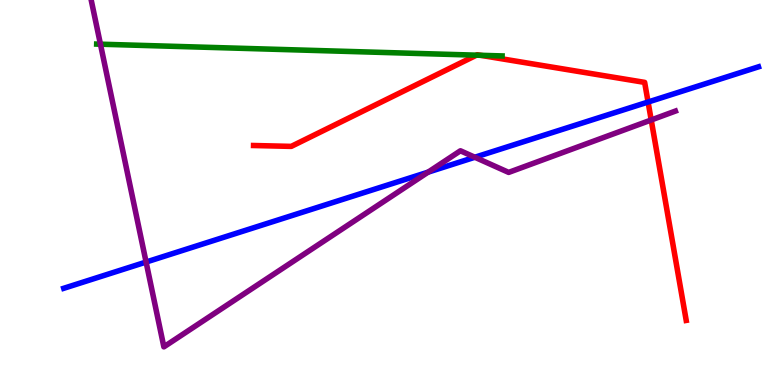[{'lines': ['blue', 'red'], 'intersections': [{'x': 8.36, 'y': 7.35}]}, {'lines': ['green', 'red'], 'intersections': [{'x': 6.15, 'y': 8.57}, {'x': 6.2, 'y': 8.56}]}, {'lines': ['purple', 'red'], 'intersections': [{'x': 8.4, 'y': 6.88}]}, {'lines': ['blue', 'green'], 'intersections': []}, {'lines': ['blue', 'purple'], 'intersections': [{'x': 1.89, 'y': 3.19}, {'x': 5.52, 'y': 5.53}, {'x': 6.13, 'y': 5.92}]}, {'lines': ['green', 'purple'], 'intersections': [{'x': 1.3, 'y': 8.85}]}]